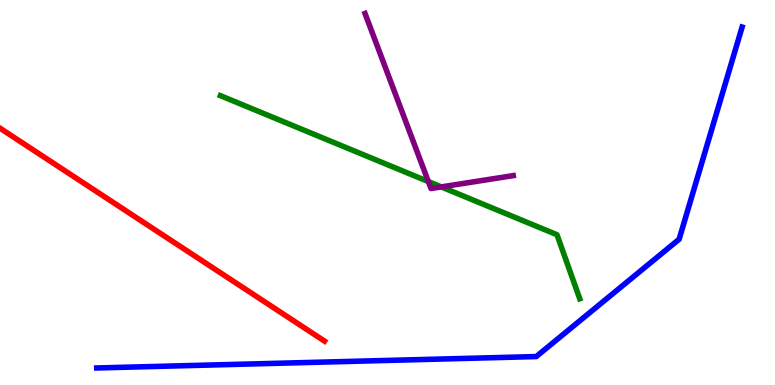[{'lines': ['blue', 'red'], 'intersections': []}, {'lines': ['green', 'red'], 'intersections': []}, {'lines': ['purple', 'red'], 'intersections': []}, {'lines': ['blue', 'green'], 'intersections': []}, {'lines': ['blue', 'purple'], 'intersections': []}, {'lines': ['green', 'purple'], 'intersections': [{'x': 5.53, 'y': 5.28}, {'x': 5.69, 'y': 5.15}]}]